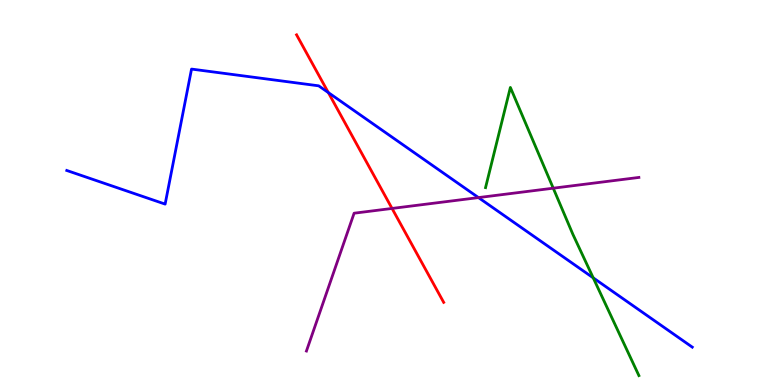[{'lines': ['blue', 'red'], 'intersections': [{'x': 4.24, 'y': 7.6}]}, {'lines': ['green', 'red'], 'intersections': []}, {'lines': ['purple', 'red'], 'intersections': [{'x': 5.06, 'y': 4.59}]}, {'lines': ['blue', 'green'], 'intersections': [{'x': 7.65, 'y': 2.78}]}, {'lines': ['blue', 'purple'], 'intersections': [{'x': 6.17, 'y': 4.87}]}, {'lines': ['green', 'purple'], 'intersections': [{'x': 7.14, 'y': 5.11}]}]